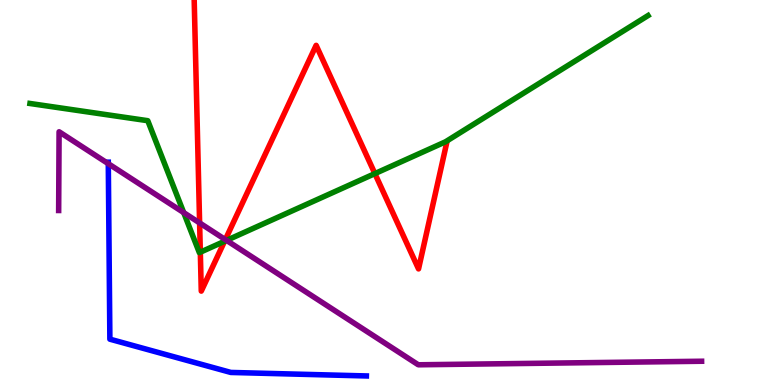[{'lines': ['blue', 'red'], 'intersections': []}, {'lines': ['green', 'red'], 'intersections': [{'x': 2.58, 'y': 3.45}, {'x': 2.9, 'y': 3.73}, {'x': 4.84, 'y': 5.49}]}, {'lines': ['purple', 'red'], 'intersections': [{'x': 2.58, 'y': 4.21}, {'x': 2.91, 'y': 3.78}]}, {'lines': ['blue', 'green'], 'intersections': []}, {'lines': ['blue', 'purple'], 'intersections': [{'x': 1.4, 'y': 5.75}]}, {'lines': ['green', 'purple'], 'intersections': [{'x': 2.37, 'y': 4.48}, {'x': 2.92, 'y': 3.76}]}]